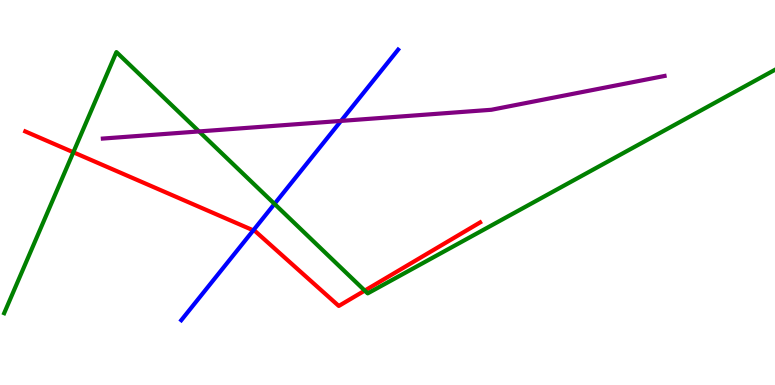[{'lines': ['blue', 'red'], 'intersections': [{'x': 3.27, 'y': 4.02}]}, {'lines': ['green', 'red'], 'intersections': [{'x': 0.946, 'y': 6.04}, {'x': 4.71, 'y': 2.45}]}, {'lines': ['purple', 'red'], 'intersections': []}, {'lines': ['blue', 'green'], 'intersections': [{'x': 3.54, 'y': 4.7}]}, {'lines': ['blue', 'purple'], 'intersections': [{'x': 4.4, 'y': 6.86}]}, {'lines': ['green', 'purple'], 'intersections': [{'x': 2.57, 'y': 6.59}]}]